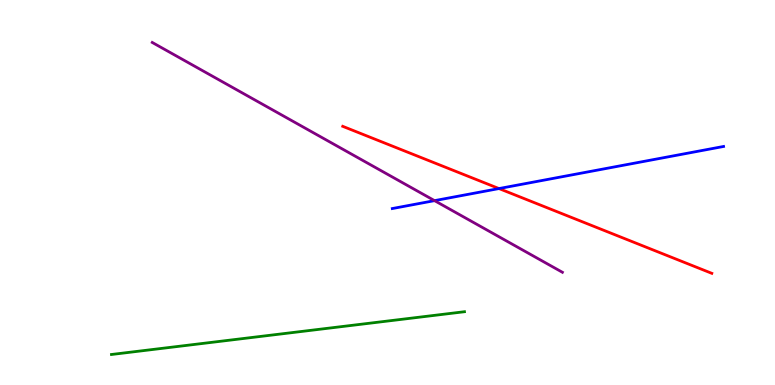[{'lines': ['blue', 'red'], 'intersections': [{'x': 6.44, 'y': 5.1}]}, {'lines': ['green', 'red'], 'intersections': []}, {'lines': ['purple', 'red'], 'intersections': []}, {'lines': ['blue', 'green'], 'intersections': []}, {'lines': ['blue', 'purple'], 'intersections': [{'x': 5.61, 'y': 4.79}]}, {'lines': ['green', 'purple'], 'intersections': []}]